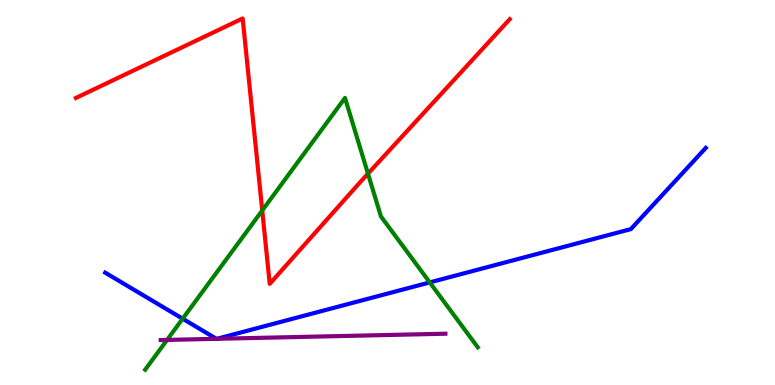[{'lines': ['blue', 'red'], 'intersections': []}, {'lines': ['green', 'red'], 'intersections': [{'x': 3.38, 'y': 4.53}, {'x': 4.75, 'y': 5.49}]}, {'lines': ['purple', 'red'], 'intersections': []}, {'lines': ['blue', 'green'], 'intersections': [{'x': 2.36, 'y': 1.72}, {'x': 5.55, 'y': 2.66}]}, {'lines': ['blue', 'purple'], 'intersections': [{'x': 2.79, 'y': 1.2}, {'x': 2.8, 'y': 1.2}]}, {'lines': ['green', 'purple'], 'intersections': [{'x': 2.16, 'y': 1.17}]}]